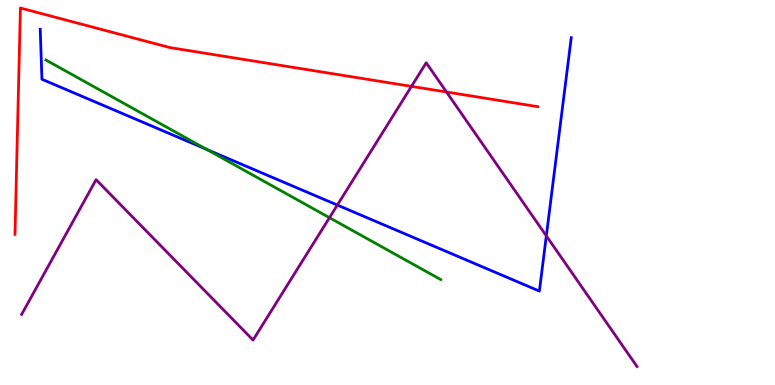[{'lines': ['blue', 'red'], 'intersections': []}, {'lines': ['green', 'red'], 'intersections': []}, {'lines': ['purple', 'red'], 'intersections': [{'x': 5.31, 'y': 7.76}, {'x': 5.76, 'y': 7.61}]}, {'lines': ['blue', 'green'], 'intersections': [{'x': 2.67, 'y': 6.12}]}, {'lines': ['blue', 'purple'], 'intersections': [{'x': 4.35, 'y': 4.67}, {'x': 7.05, 'y': 3.87}]}, {'lines': ['green', 'purple'], 'intersections': [{'x': 4.25, 'y': 4.35}]}]